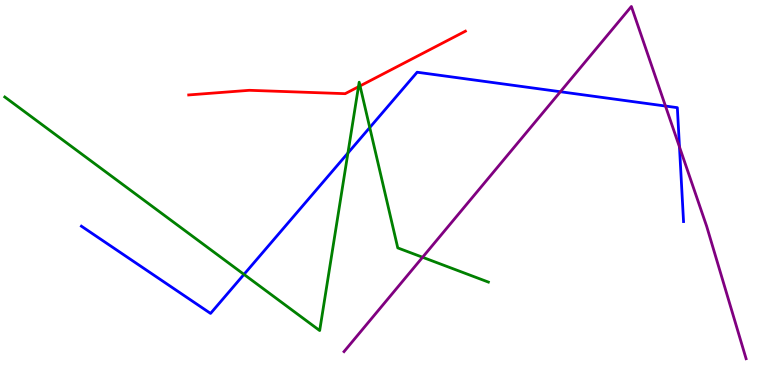[{'lines': ['blue', 'red'], 'intersections': []}, {'lines': ['green', 'red'], 'intersections': [{'x': 4.63, 'y': 7.75}, {'x': 4.65, 'y': 7.77}]}, {'lines': ['purple', 'red'], 'intersections': []}, {'lines': ['blue', 'green'], 'intersections': [{'x': 3.15, 'y': 2.87}, {'x': 4.49, 'y': 6.02}, {'x': 4.77, 'y': 6.69}]}, {'lines': ['blue', 'purple'], 'intersections': [{'x': 7.23, 'y': 7.62}, {'x': 8.59, 'y': 7.25}, {'x': 8.77, 'y': 6.18}]}, {'lines': ['green', 'purple'], 'intersections': [{'x': 5.45, 'y': 3.32}]}]